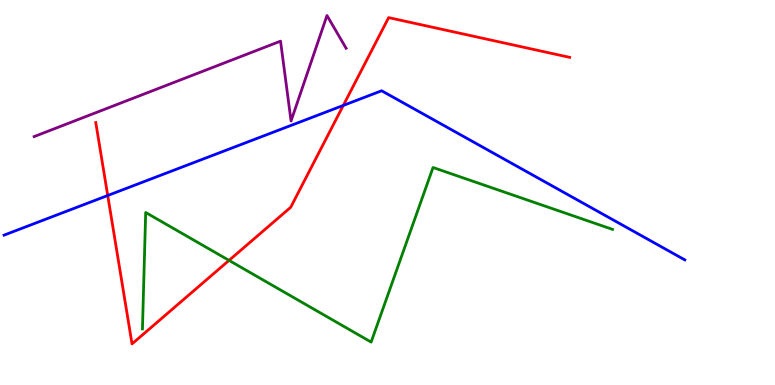[{'lines': ['blue', 'red'], 'intersections': [{'x': 1.39, 'y': 4.92}, {'x': 4.43, 'y': 7.26}]}, {'lines': ['green', 'red'], 'intersections': [{'x': 2.96, 'y': 3.24}]}, {'lines': ['purple', 'red'], 'intersections': []}, {'lines': ['blue', 'green'], 'intersections': []}, {'lines': ['blue', 'purple'], 'intersections': []}, {'lines': ['green', 'purple'], 'intersections': []}]